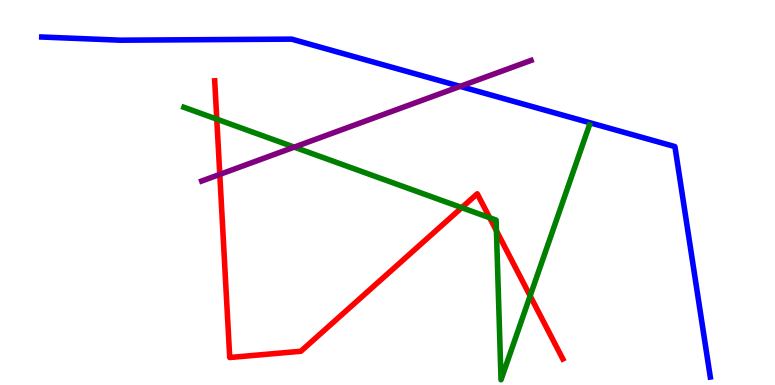[{'lines': ['blue', 'red'], 'intersections': []}, {'lines': ['green', 'red'], 'intersections': [{'x': 2.8, 'y': 6.91}, {'x': 5.96, 'y': 4.61}, {'x': 6.32, 'y': 4.34}, {'x': 6.41, 'y': 4.01}, {'x': 6.84, 'y': 2.32}]}, {'lines': ['purple', 'red'], 'intersections': [{'x': 2.84, 'y': 5.47}]}, {'lines': ['blue', 'green'], 'intersections': []}, {'lines': ['blue', 'purple'], 'intersections': [{'x': 5.94, 'y': 7.76}]}, {'lines': ['green', 'purple'], 'intersections': [{'x': 3.8, 'y': 6.18}]}]